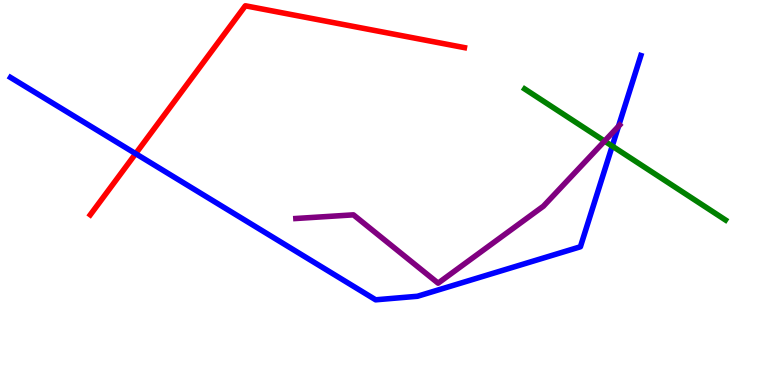[{'lines': ['blue', 'red'], 'intersections': [{'x': 1.75, 'y': 6.01}]}, {'lines': ['green', 'red'], 'intersections': []}, {'lines': ['purple', 'red'], 'intersections': []}, {'lines': ['blue', 'green'], 'intersections': [{'x': 7.9, 'y': 6.21}]}, {'lines': ['blue', 'purple'], 'intersections': [{'x': 7.98, 'y': 6.72}]}, {'lines': ['green', 'purple'], 'intersections': [{'x': 7.8, 'y': 6.34}]}]